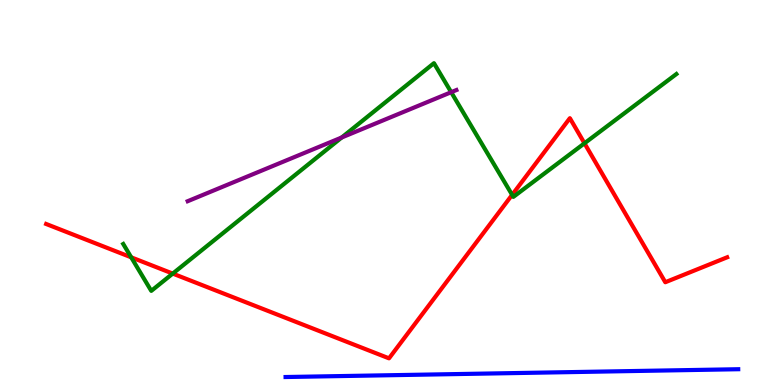[{'lines': ['blue', 'red'], 'intersections': []}, {'lines': ['green', 'red'], 'intersections': [{'x': 1.69, 'y': 3.32}, {'x': 2.23, 'y': 2.89}, {'x': 6.61, 'y': 4.94}, {'x': 7.54, 'y': 6.28}]}, {'lines': ['purple', 'red'], 'intersections': []}, {'lines': ['blue', 'green'], 'intersections': []}, {'lines': ['blue', 'purple'], 'intersections': []}, {'lines': ['green', 'purple'], 'intersections': [{'x': 4.41, 'y': 6.43}, {'x': 5.82, 'y': 7.61}]}]